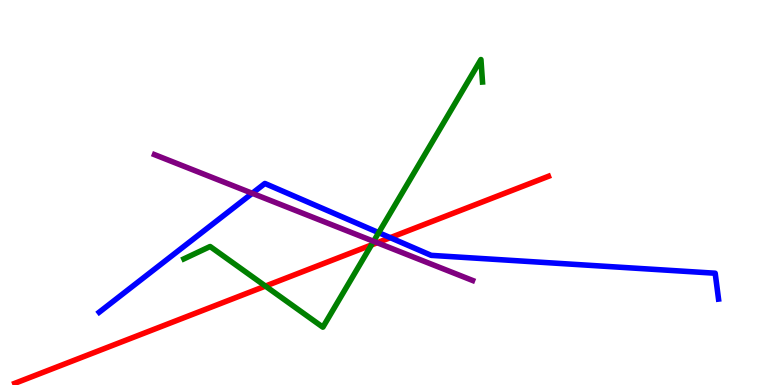[{'lines': ['blue', 'red'], 'intersections': [{'x': 5.04, 'y': 3.83}]}, {'lines': ['green', 'red'], 'intersections': [{'x': 3.43, 'y': 2.57}, {'x': 4.79, 'y': 3.64}]}, {'lines': ['purple', 'red'], 'intersections': [{'x': 4.87, 'y': 3.7}]}, {'lines': ['blue', 'green'], 'intersections': [{'x': 4.89, 'y': 3.96}]}, {'lines': ['blue', 'purple'], 'intersections': [{'x': 3.25, 'y': 4.98}]}, {'lines': ['green', 'purple'], 'intersections': [{'x': 4.82, 'y': 3.73}]}]